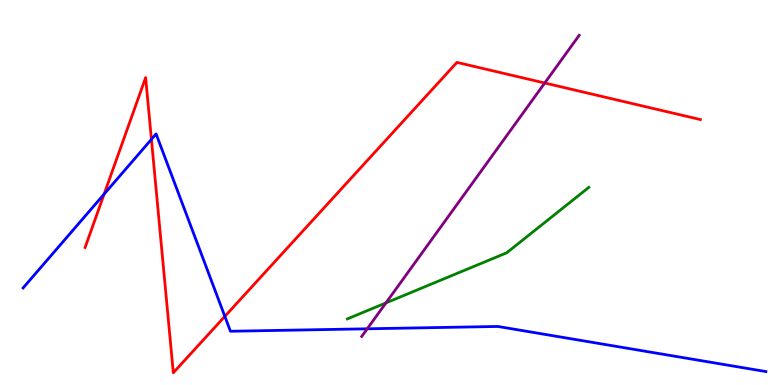[{'lines': ['blue', 'red'], 'intersections': [{'x': 1.34, 'y': 4.96}, {'x': 1.95, 'y': 6.38}, {'x': 2.9, 'y': 1.78}]}, {'lines': ['green', 'red'], 'intersections': []}, {'lines': ['purple', 'red'], 'intersections': [{'x': 7.03, 'y': 7.84}]}, {'lines': ['blue', 'green'], 'intersections': []}, {'lines': ['blue', 'purple'], 'intersections': [{'x': 4.74, 'y': 1.46}]}, {'lines': ['green', 'purple'], 'intersections': [{'x': 4.98, 'y': 2.13}]}]